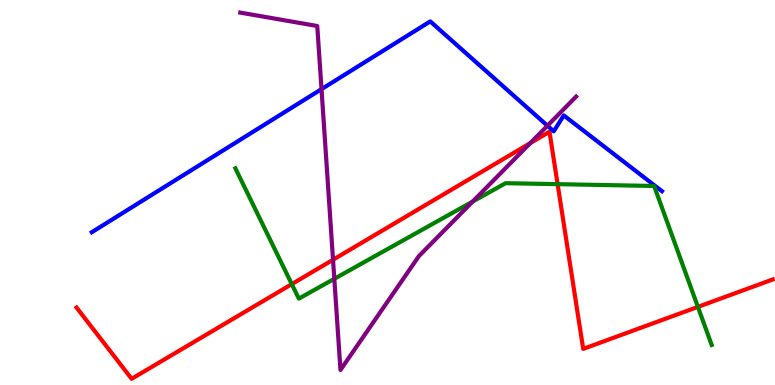[{'lines': ['blue', 'red'], 'intersections': []}, {'lines': ['green', 'red'], 'intersections': [{'x': 3.76, 'y': 2.62}, {'x': 7.19, 'y': 5.22}, {'x': 9.01, 'y': 2.03}]}, {'lines': ['purple', 'red'], 'intersections': [{'x': 4.3, 'y': 3.25}, {'x': 6.84, 'y': 6.28}]}, {'lines': ['blue', 'green'], 'intersections': []}, {'lines': ['blue', 'purple'], 'intersections': [{'x': 4.15, 'y': 7.68}, {'x': 7.06, 'y': 6.74}]}, {'lines': ['green', 'purple'], 'intersections': [{'x': 4.31, 'y': 2.76}, {'x': 6.1, 'y': 4.76}]}]